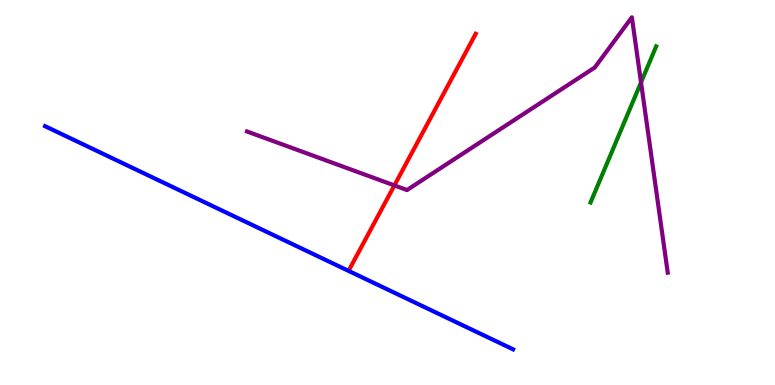[{'lines': ['blue', 'red'], 'intersections': []}, {'lines': ['green', 'red'], 'intersections': []}, {'lines': ['purple', 'red'], 'intersections': [{'x': 5.09, 'y': 5.18}]}, {'lines': ['blue', 'green'], 'intersections': []}, {'lines': ['blue', 'purple'], 'intersections': []}, {'lines': ['green', 'purple'], 'intersections': [{'x': 8.27, 'y': 7.86}]}]